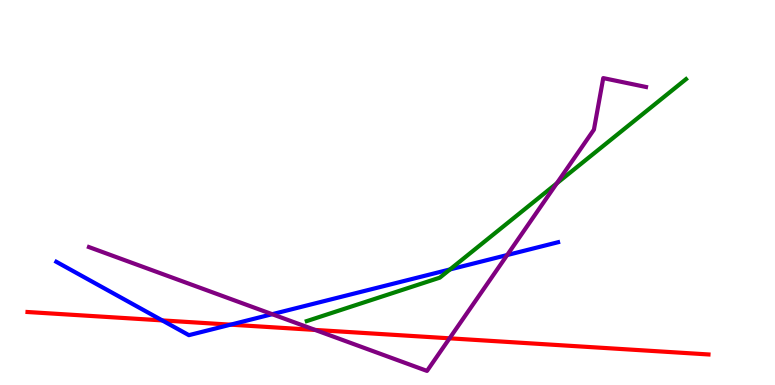[{'lines': ['blue', 'red'], 'intersections': [{'x': 2.09, 'y': 1.68}, {'x': 2.98, 'y': 1.57}]}, {'lines': ['green', 'red'], 'intersections': []}, {'lines': ['purple', 'red'], 'intersections': [{'x': 4.07, 'y': 1.43}, {'x': 5.8, 'y': 1.21}]}, {'lines': ['blue', 'green'], 'intersections': [{'x': 5.81, 'y': 3.0}]}, {'lines': ['blue', 'purple'], 'intersections': [{'x': 3.51, 'y': 1.84}, {'x': 6.54, 'y': 3.38}]}, {'lines': ['green', 'purple'], 'intersections': [{'x': 7.18, 'y': 5.24}]}]